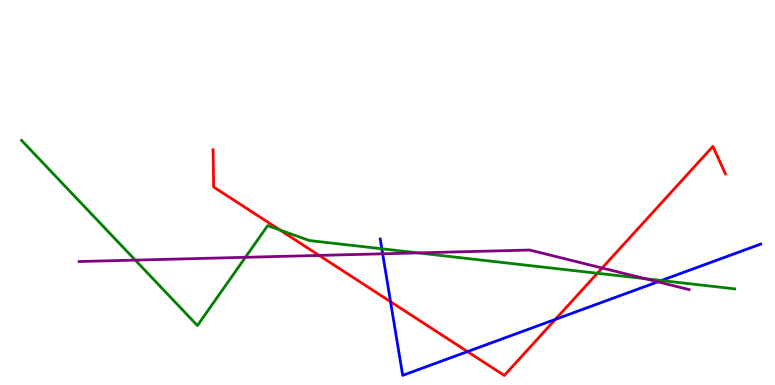[{'lines': ['blue', 'red'], 'intersections': [{'x': 5.04, 'y': 2.16}, {'x': 6.03, 'y': 0.868}, {'x': 7.17, 'y': 1.7}]}, {'lines': ['green', 'red'], 'intersections': [{'x': 3.61, 'y': 4.03}, {'x': 7.71, 'y': 2.9}]}, {'lines': ['purple', 'red'], 'intersections': [{'x': 4.12, 'y': 3.37}, {'x': 7.77, 'y': 3.04}]}, {'lines': ['blue', 'green'], 'intersections': [{'x': 4.93, 'y': 3.54}, {'x': 8.53, 'y': 2.71}]}, {'lines': ['blue', 'purple'], 'intersections': [{'x': 4.94, 'y': 3.41}, {'x': 8.49, 'y': 2.68}]}, {'lines': ['green', 'purple'], 'intersections': [{'x': 1.75, 'y': 3.24}, {'x': 3.17, 'y': 3.32}, {'x': 5.39, 'y': 3.43}, {'x': 8.33, 'y': 2.76}]}]